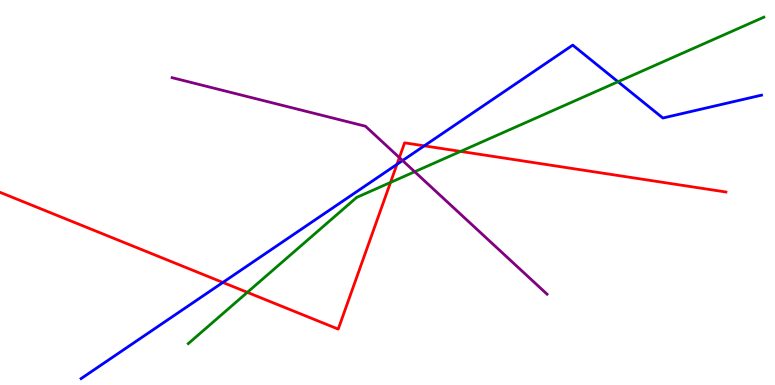[{'lines': ['blue', 'red'], 'intersections': [{'x': 2.88, 'y': 2.66}, {'x': 5.12, 'y': 5.73}, {'x': 5.47, 'y': 6.21}]}, {'lines': ['green', 'red'], 'intersections': [{'x': 3.19, 'y': 2.41}, {'x': 5.04, 'y': 5.26}, {'x': 5.94, 'y': 6.07}]}, {'lines': ['purple', 'red'], 'intersections': [{'x': 5.15, 'y': 5.91}]}, {'lines': ['blue', 'green'], 'intersections': [{'x': 7.97, 'y': 7.88}]}, {'lines': ['blue', 'purple'], 'intersections': [{'x': 5.19, 'y': 5.83}]}, {'lines': ['green', 'purple'], 'intersections': [{'x': 5.35, 'y': 5.54}]}]